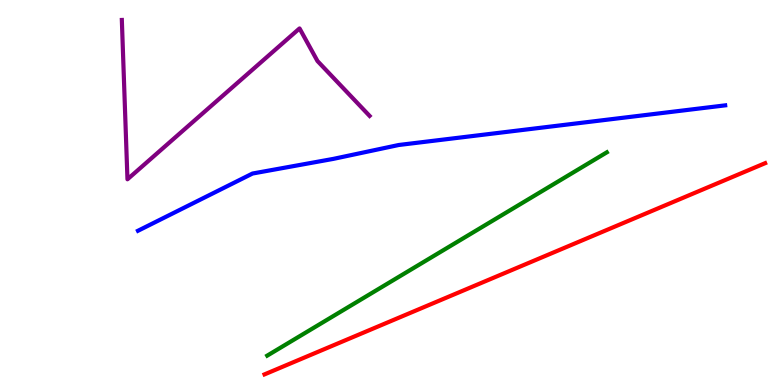[{'lines': ['blue', 'red'], 'intersections': []}, {'lines': ['green', 'red'], 'intersections': []}, {'lines': ['purple', 'red'], 'intersections': []}, {'lines': ['blue', 'green'], 'intersections': []}, {'lines': ['blue', 'purple'], 'intersections': []}, {'lines': ['green', 'purple'], 'intersections': []}]